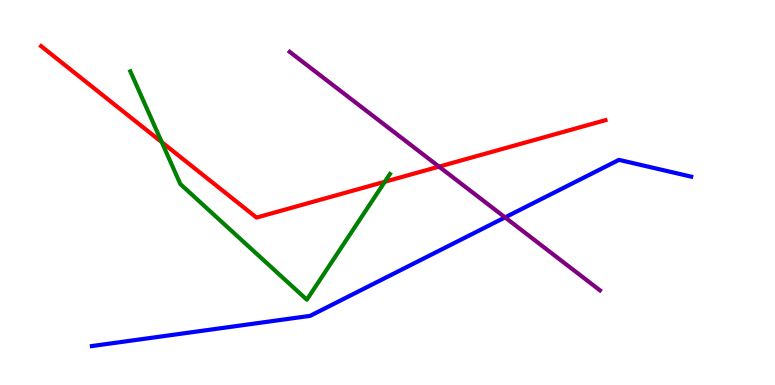[{'lines': ['blue', 'red'], 'intersections': []}, {'lines': ['green', 'red'], 'intersections': [{'x': 2.09, 'y': 6.31}, {'x': 4.97, 'y': 5.28}]}, {'lines': ['purple', 'red'], 'intersections': [{'x': 5.66, 'y': 5.67}]}, {'lines': ['blue', 'green'], 'intersections': []}, {'lines': ['blue', 'purple'], 'intersections': [{'x': 6.52, 'y': 4.35}]}, {'lines': ['green', 'purple'], 'intersections': []}]